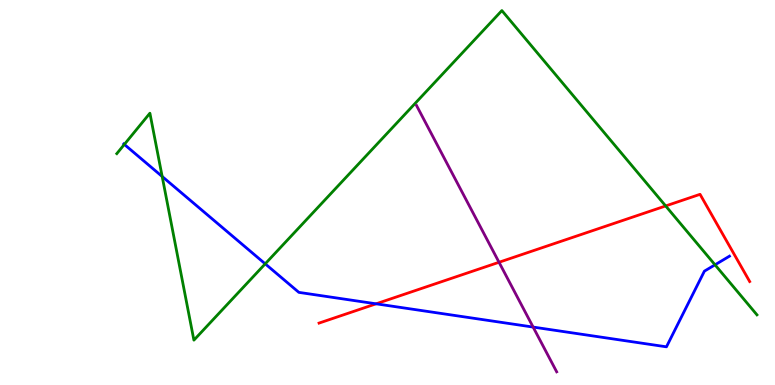[{'lines': ['blue', 'red'], 'intersections': [{'x': 4.85, 'y': 2.11}]}, {'lines': ['green', 'red'], 'intersections': [{'x': 8.59, 'y': 4.65}]}, {'lines': ['purple', 'red'], 'intersections': [{'x': 6.44, 'y': 3.19}]}, {'lines': ['blue', 'green'], 'intersections': [{'x': 1.6, 'y': 6.25}, {'x': 2.09, 'y': 5.42}, {'x': 3.42, 'y': 3.15}, {'x': 9.23, 'y': 3.12}]}, {'lines': ['blue', 'purple'], 'intersections': [{'x': 6.88, 'y': 1.5}]}, {'lines': ['green', 'purple'], 'intersections': []}]